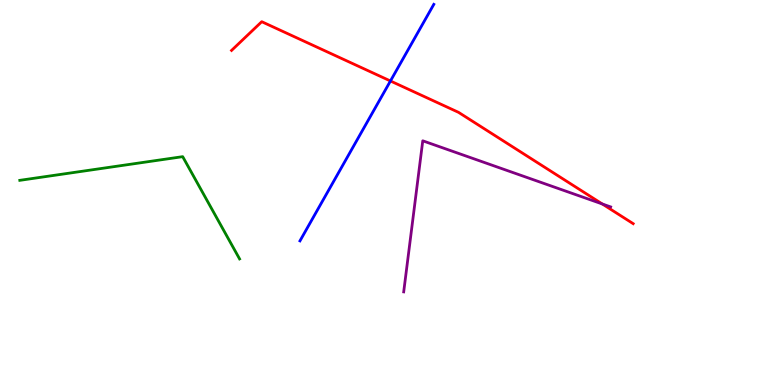[{'lines': ['blue', 'red'], 'intersections': [{'x': 5.04, 'y': 7.9}]}, {'lines': ['green', 'red'], 'intersections': []}, {'lines': ['purple', 'red'], 'intersections': [{'x': 7.77, 'y': 4.7}]}, {'lines': ['blue', 'green'], 'intersections': []}, {'lines': ['blue', 'purple'], 'intersections': []}, {'lines': ['green', 'purple'], 'intersections': []}]